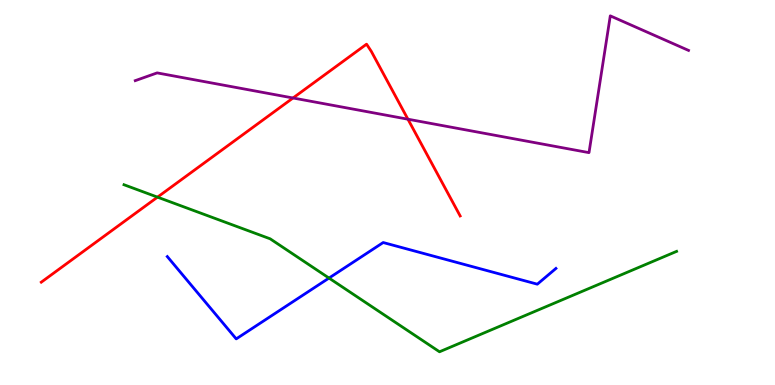[{'lines': ['blue', 'red'], 'intersections': []}, {'lines': ['green', 'red'], 'intersections': [{'x': 2.03, 'y': 4.88}]}, {'lines': ['purple', 'red'], 'intersections': [{'x': 3.78, 'y': 7.45}, {'x': 5.26, 'y': 6.9}]}, {'lines': ['blue', 'green'], 'intersections': [{'x': 4.25, 'y': 2.78}]}, {'lines': ['blue', 'purple'], 'intersections': []}, {'lines': ['green', 'purple'], 'intersections': []}]